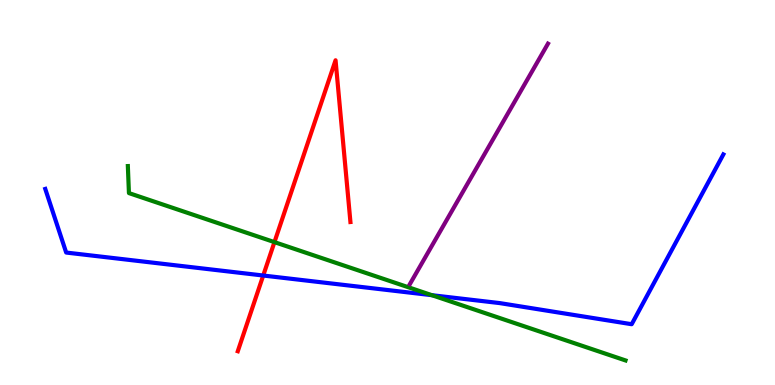[{'lines': ['blue', 'red'], 'intersections': [{'x': 3.4, 'y': 2.84}]}, {'lines': ['green', 'red'], 'intersections': [{'x': 3.54, 'y': 3.71}]}, {'lines': ['purple', 'red'], 'intersections': []}, {'lines': ['blue', 'green'], 'intersections': [{'x': 5.57, 'y': 2.33}]}, {'lines': ['blue', 'purple'], 'intersections': []}, {'lines': ['green', 'purple'], 'intersections': []}]